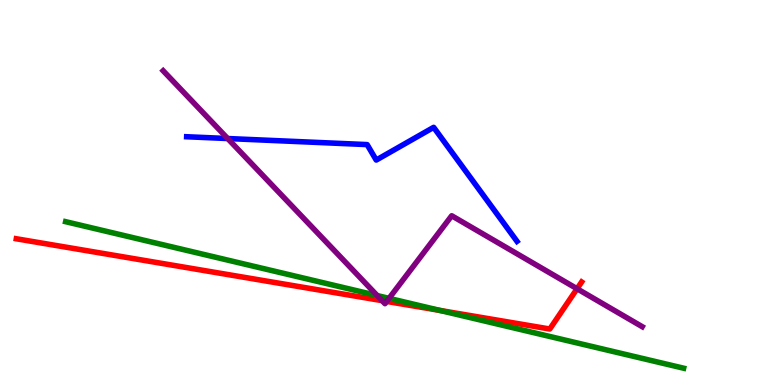[{'lines': ['blue', 'red'], 'intersections': []}, {'lines': ['green', 'red'], 'intersections': [{'x': 5.68, 'y': 1.94}]}, {'lines': ['purple', 'red'], 'intersections': [{'x': 4.93, 'y': 2.19}, {'x': 4.99, 'y': 2.17}, {'x': 7.45, 'y': 2.5}]}, {'lines': ['blue', 'green'], 'intersections': []}, {'lines': ['blue', 'purple'], 'intersections': [{'x': 2.94, 'y': 6.4}]}, {'lines': ['green', 'purple'], 'intersections': [{'x': 4.87, 'y': 2.32}, {'x': 5.02, 'y': 2.25}]}]